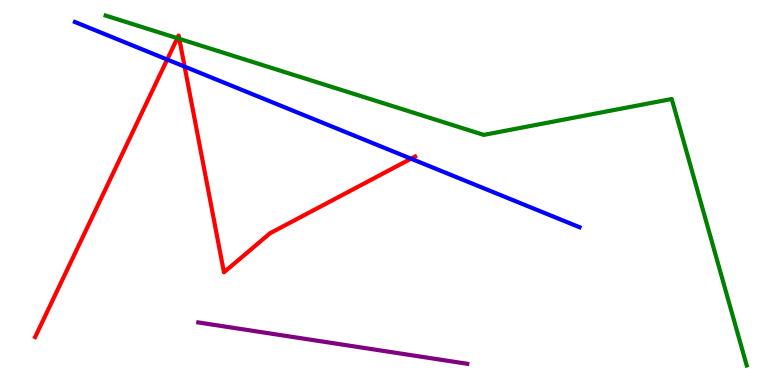[{'lines': ['blue', 'red'], 'intersections': [{'x': 2.16, 'y': 8.45}, {'x': 2.38, 'y': 8.27}, {'x': 5.3, 'y': 5.88}]}, {'lines': ['green', 'red'], 'intersections': [{'x': 2.29, 'y': 9.01}, {'x': 2.31, 'y': 8.99}]}, {'lines': ['purple', 'red'], 'intersections': []}, {'lines': ['blue', 'green'], 'intersections': []}, {'lines': ['blue', 'purple'], 'intersections': []}, {'lines': ['green', 'purple'], 'intersections': []}]